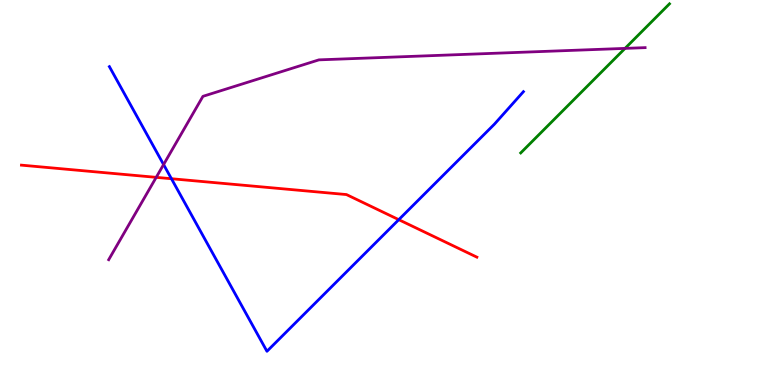[{'lines': ['blue', 'red'], 'intersections': [{'x': 2.21, 'y': 5.36}, {'x': 5.15, 'y': 4.29}]}, {'lines': ['green', 'red'], 'intersections': []}, {'lines': ['purple', 'red'], 'intersections': [{'x': 2.02, 'y': 5.39}]}, {'lines': ['blue', 'green'], 'intersections': []}, {'lines': ['blue', 'purple'], 'intersections': [{'x': 2.11, 'y': 5.73}]}, {'lines': ['green', 'purple'], 'intersections': [{'x': 8.06, 'y': 8.74}]}]